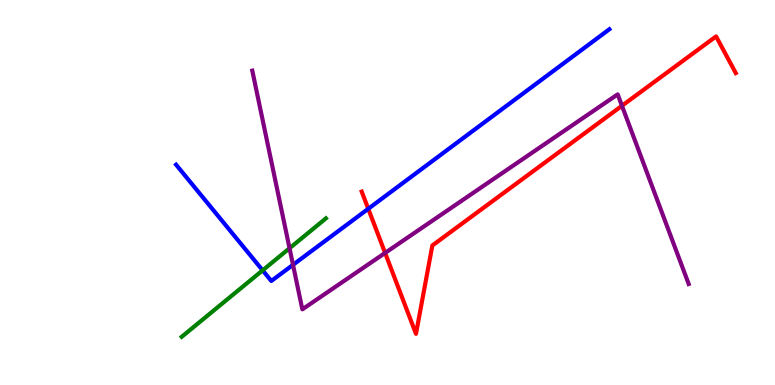[{'lines': ['blue', 'red'], 'intersections': [{'x': 4.75, 'y': 4.58}]}, {'lines': ['green', 'red'], 'intersections': []}, {'lines': ['purple', 'red'], 'intersections': [{'x': 4.97, 'y': 3.43}, {'x': 8.03, 'y': 7.25}]}, {'lines': ['blue', 'green'], 'intersections': [{'x': 3.39, 'y': 2.98}]}, {'lines': ['blue', 'purple'], 'intersections': [{'x': 3.78, 'y': 3.12}]}, {'lines': ['green', 'purple'], 'intersections': [{'x': 3.74, 'y': 3.55}]}]